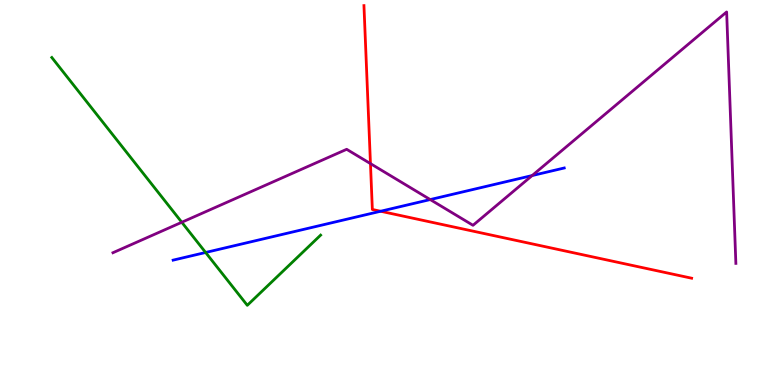[{'lines': ['blue', 'red'], 'intersections': [{'x': 4.91, 'y': 4.51}]}, {'lines': ['green', 'red'], 'intersections': []}, {'lines': ['purple', 'red'], 'intersections': [{'x': 4.78, 'y': 5.75}]}, {'lines': ['blue', 'green'], 'intersections': [{'x': 2.65, 'y': 3.44}]}, {'lines': ['blue', 'purple'], 'intersections': [{'x': 5.55, 'y': 4.82}, {'x': 6.87, 'y': 5.44}]}, {'lines': ['green', 'purple'], 'intersections': [{'x': 2.35, 'y': 4.23}]}]